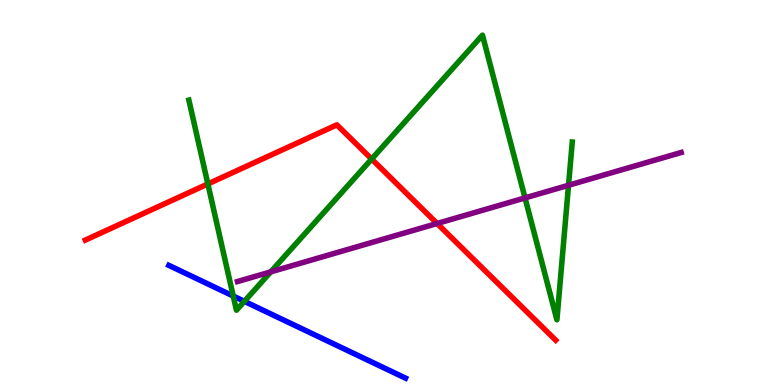[{'lines': ['blue', 'red'], 'intersections': []}, {'lines': ['green', 'red'], 'intersections': [{'x': 2.68, 'y': 5.22}, {'x': 4.8, 'y': 5.87}]}, {'lines': ['purple', 'red'], 'intersections': [{'x': 5.64, 'y': 4.2}]}, {'lines': ['blue', 'green'], 'intersections': [{'x': 3.01, 'y': 2.31}, {'x': 3.15, 'y': 2.17}]}, {'lines': ['blue', 'purple'], 'intersections': []}, {'lines': ['green', 'purple'], 'intersections': [{'x': 3.49, 'y': 2.94}, {'x': 6.77, 'y': 4.86}, {'x': 7.34, 'y': 5.19}]}]